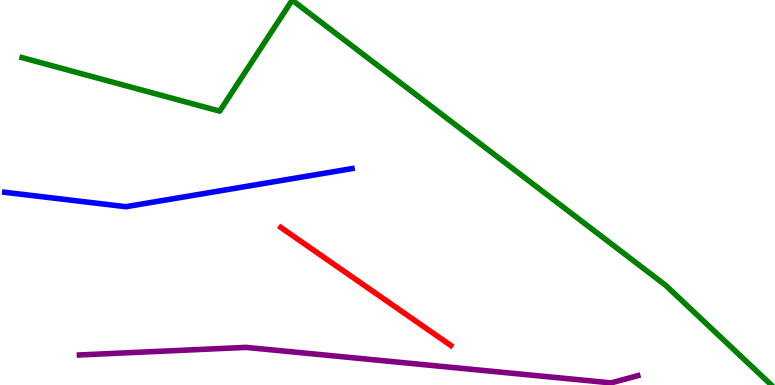[{'lines': ['blue', 'red'], 'intersections': []}, {'lines': ['green', 'red'], 'intersections': []}, {'lines': ['purple', 'red'], 'intersections': []}, {'lines': ['blue', 'green'], 'intersections': []}, {'lines': ['blue', 'purple'], 'intersections': []}, {'lines': ['green', 'purple'], 'intersections': []}]